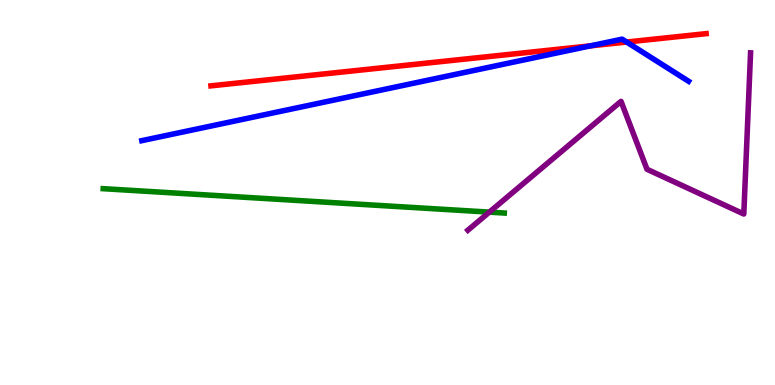[{'lines': ['blue', 'red'], 'intersections': [{'x': 7.62, 'y': 8.81}, {'x': 8.09, 'y': 8.91}]}, {'lines': ['green', 'red'], 'intersections': []}, {'lines': ['purple', 'red'], 'intersections': []}, {'lines': ['blue', 'green'], 'intersections': []}, {'lines': ['blue', 'purple'], 'intersections': []}, {'lines': ['green', 'purple'], 'intersections': [{'x': 6.31, 'y': 4.49}]}]